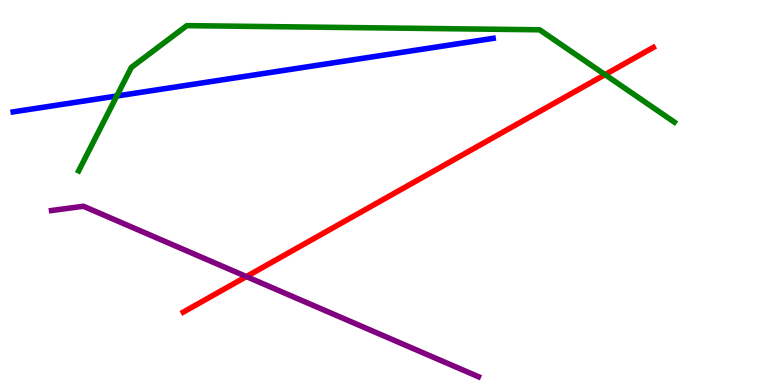[{'lines': ['blue', 'red'], 'intersections': []}, {'lines': ['green', 'red'], 'intersections': [{'x': 7.81, 'y': 8.06}]}, {'lines': ['purple', 'red'], 'intersections': [{'x': 3.18, 'y': 2.82}]}, {'lines': ['blue', 'green'], 'intersections': [{'x': 1.51, 'y': 7.51}]}, {'lines': ['blue', 'purple'], 'intersections': []}, {'lines': ['green', 'purple'], 'intersections': []}]